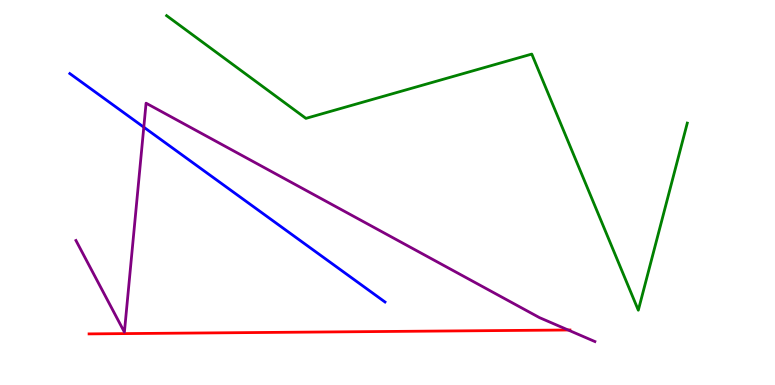[{'lines': ['blue', 'red'], 'intersections': []}, {'lines': ['green', 'red'], 'intersections': []}, {'lines': ['purple', 'red'], 'intersections': [{'x': 7.33, 'y': 1.43}]}, {'lines': ['blue', 'green'], 'intersections': []}, {'lines': ['blue', 'purple'], 'intersections': [{'x': 1.86, 'y': 6.7}]}, {'lines': ['green', 'purple'], 'intersections': []}]